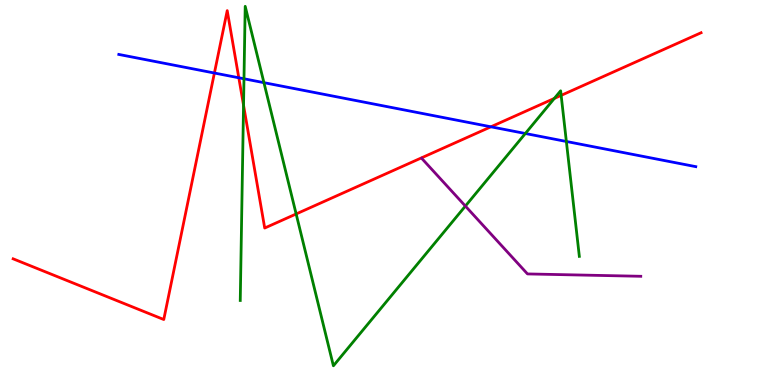[{'lines': ['blue', 'red'], 'intersections': [{'x': 2.77, 'y': 8.1}, {'x': 3.08, 'y': 7.98}, {'x': 6.33, 'y': 6.71}]}, {'lines': ['green', 'red'], 'intersections': [{'x': 3.14, 'y': 7.27}, {'x': 3.82, 'y': 4.44}, {'x': 7.15, 'y': 7.44}, {'x': 7.24, 'y': 7.52}]}, {'lines': ['purple', 'red'], 'intersections': []}, {'lines': ['blue', 'green'], 'intersections': [{'x': 3.15, 'y': 7.95}, {'x': 3.41, 'y': 7.85}, {'x': 6.78, 'y': 6.53}, {'x': 7.31, 'y': 6.33}]}, {'lines': ['blue', 'purple'], 'intersections': []}, {'lines': ['green', 'purple'], 'intersections': [{'x': 6.01, 'y': 4.65}]}]